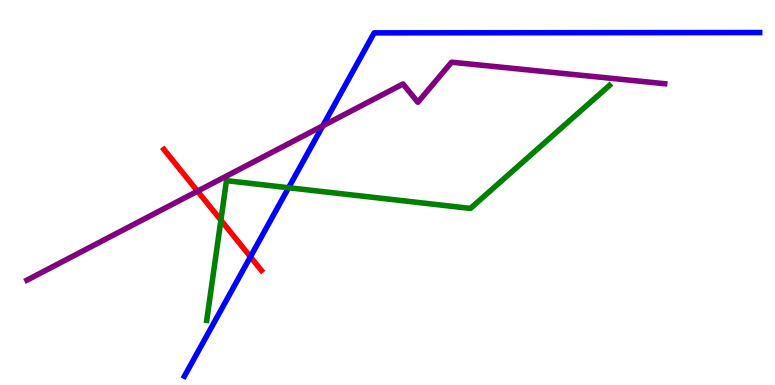[{'lines': ['blue', 'red'], 'intersections': [{'x': 3.23, 'y': 3.33}]}, {'lines': ['green', 'red'], 'intersections': [{'x': 2.85, 'y': 4.28}]}, {'lines': ['purple', 'red'], 'intersections': [{'x': 2.55, 'y': 5.03}]}, {'lines': ['blue', 'green'], 'intersections': [{'x': 3.72, 'y': 5.12}]}, {'lines': ['blue', 'purple'], 'intersections': [{'x': 4.17, 'y': 6.73}]}, {'lines': ['green', 'purple'], 'intersections': []}]